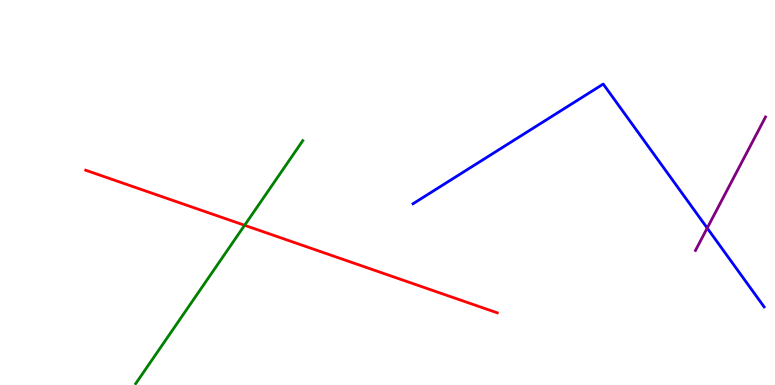[{'lines': ['blue', 'red'], 'intersections': []}, {'lines': ['green', 'red'], 'intersections': [{'x': 3.16, 'y': 4.15}]}, {'lines': ['purple', 'red'], 'intersections': []}, {'lines': ['blue', 'green'], 'intersections': []}, {'lines': ['blue', 'purple'], 'intersections': [{'x': 9.13, 'y': 4.08}]}, {'lines': ['green', 'purple'], 'intersections': []}]